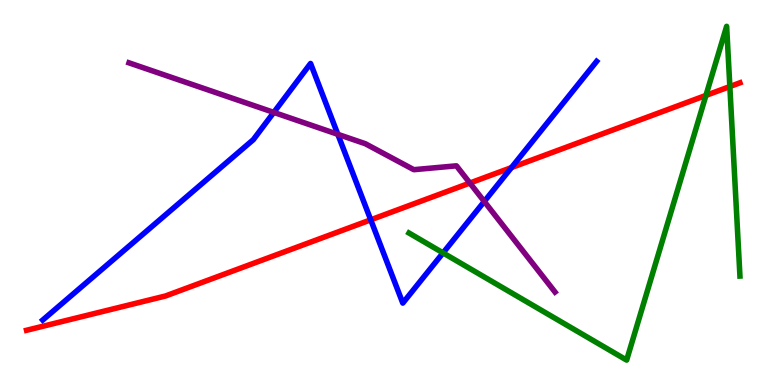[{'lines': ['blue', 'red'], 'intersections': [{'x': 4.78, 'y': 4.29}, {'x': 6.6, 'y': 5.65}]}, {'lines': ['green', 'red'], 'intersections': [{'x': 9.11, 'y': 7.52}, {'x': 9.42, 'y': 7.75}]}, {'lines': ['purple', 'red'], 'intersections': [{'x': 6.06, 'y': 5.25}]}, {'lines': ['blue', 'green'], 'intersections': [{'x': 5.72, 'y': 3.43}]}, {'lines': ['blue', 'purple'], 'intersections': [{'x': 3.53, 'y': 7.08}, {'x': 4.36, 'y': 6.51}, {'x': 6.25, 'y': 4.77}]}, {'lines': ['green', 'purple'], 'intersections': []}]